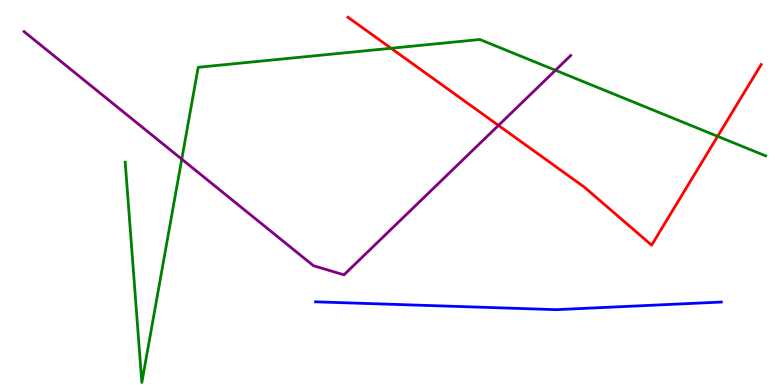[{'lines': ['blue', 'red'], 'intersections': []}, {'lines': ['green', 'red'], 'intersections': [{'x': 5.05, 'y': 8.75}, {'x': 9.26, 'y': 6.46}]}, {'lines': ['purple', 'red'], 'intersections': [{'x': 6.43, 'y': 6.74}]}, {'lines': ['blue', 'green'], 'intersections': []}, {'lines': ['blue', 'purple'], 'intersections': []}, {'lines': ['green', 'purple'], 'intersections': [{'x': 2.35, 'y': 5.87}, {'x': 7.17, 'y': 8.17}]}]